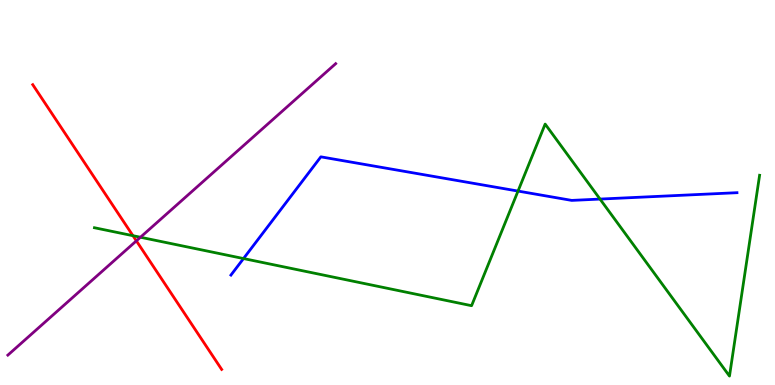[{'lines': ['blue', 'red'], 'intersections': []}, {'lines': ['green', 'red'], 'intersections': [{'x': 1.72, 'y': 3.88}]}, {'lines': ['purple', 'red'], 'intersections': [{'x': 1.76, 'y': 3.74}]}, {'lines': ['blue', 'green'], 'intersections': [{'x': 3.14, 'y': 3.28}, {'x': 6.68, 'y': 5.04}, {'x': 7.74, 'y': 4.83}]}, {'lines': ['blue', 'purple'], 'intersections': []}, {'lines': ['green', 'purple'], 'intersections': [{'x': 1.81, 'y': 3.84}]}]